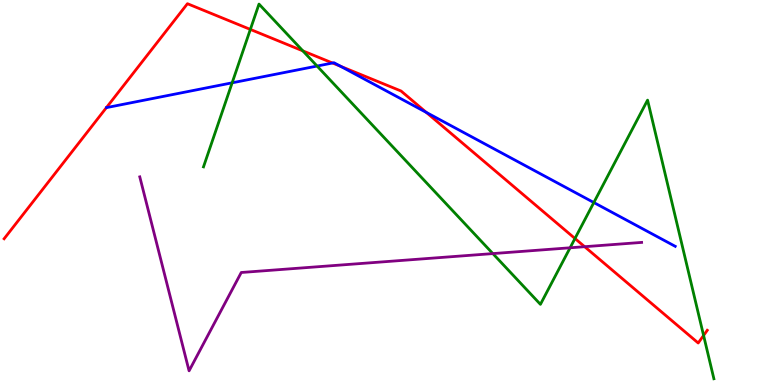[{'lines': ['blue', 'red'], 'intersections': [{'x': 4.29, 'y': 8.36}, {'x': 4.4, 'y': 8.28}, {'x': 5.5, 'y': 7.08}]}, {'lines': ['green', 'red'], 'intersections': [{'x': 3.23, 'y': 9.24}, {'x': 3.91, 'y': 8.68}, {'x': 7.42, 'y': 3.81}, {'x': 9.08, 'y': 1.29}]}, {'lines': ['purple', 'red'], 'intersections': [{'x': 7.54, 'y': 3.59}]}, {'lines': ['blue', 'green'], 'intersections': [{'x': 3.0, 'y': 7.85}, {'x': 4.09, 'y': 8.28}, {'x': 7.66, 'y': 4.74}]}, {'lines': ['blue', 'purple'], 'intersections': []}, {'lines': ['green', 'purple'], 'intersections': [{'x': 6.36, 'y': 3.41}, {'x': 7.36, 'y': 3.56}]}]